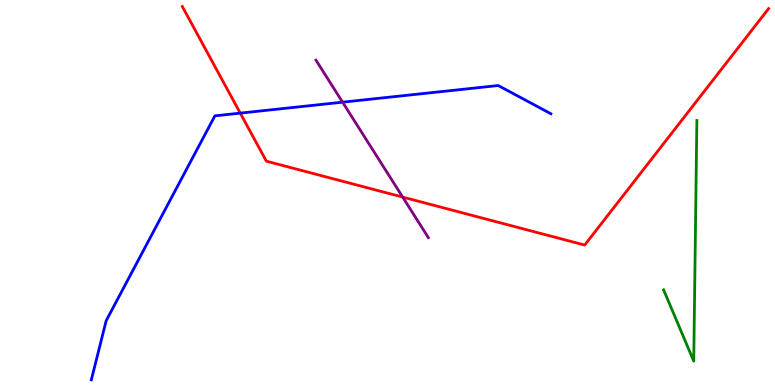[{'lines': ['blue', 'red'], 'intersections': [{'x': 3.1, 'y': 7.06}]}, {'lines': ['green', 'red'], 'intersections': []}, {'lines': ['purple', 'red'], 'intersections': [{'x': 5.2, 'y': 4.88}]}, {'lines': ['blue', 'green'], 'intersections': []}, {'lines': ['blue', 'purple'], 'intersections': [{'x': 4.42, 'y': 7.35}]}, {'lines': ['green', 'purple'], 'intersections': []}]